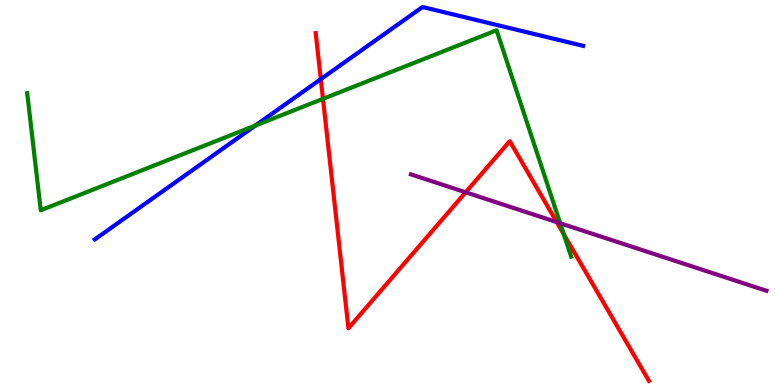[{'lines': ['blue', 'red'], 'intersections': [{'x': 4.14, 'y': 7.94}]}, {'lines': ['green', 'red'], 'intersections': [{'x': 4.17, 'y': 7.43}, {'x': 7.28, 'y': 3.91}]}, {'lines': ['purple', 'red'], 'intersections': [{'x': 6.01, 'y': 5.01}, {'x': 7.18, 'y': 4.23}]}, {'lines': ['blue', 'green'], 'intersections': [{'x': 3.3, 'y': 6.74}]}, {'lines': ['blue', 'purple'], 'intersections': []}, {'lines': ['green', 'purple'], 'intersections': [{'x': 7.23, 'y': 4.2}]}]